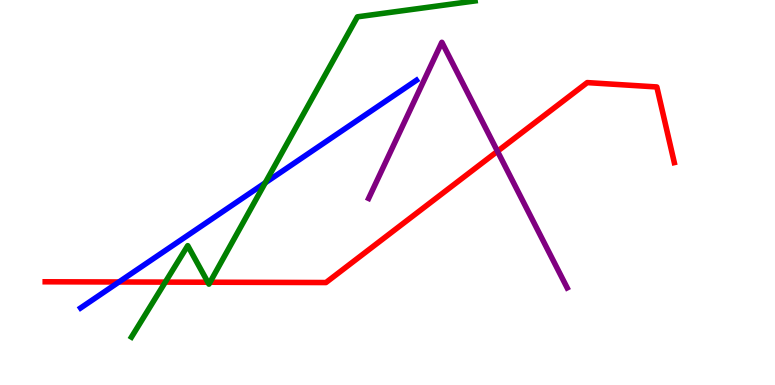[{'lines': ['blue', 'red'], 'intersections': [{'x': 1.53, 'y': 2.68}]}, {'lines': ['green', 'red'], 'intersections': [{'x': 2.13, 'y': 2.67}, {'x': 2.68, 'y': 2.67}, {'x': 2.71, 'y': 2.67}]}, {'lines': ['purple', 'red'], 'intersections': [{'x': 6.42, 'y': 6.07}]}, {'lines': ['blue', 'green'], 'intersections': [{'x': 3.42, 'y': 5.25}]}, {'lines': ['blue', 'purple'], 'intersections': []}, {'lines': ['green', 'purple'], 'intersections': []}]